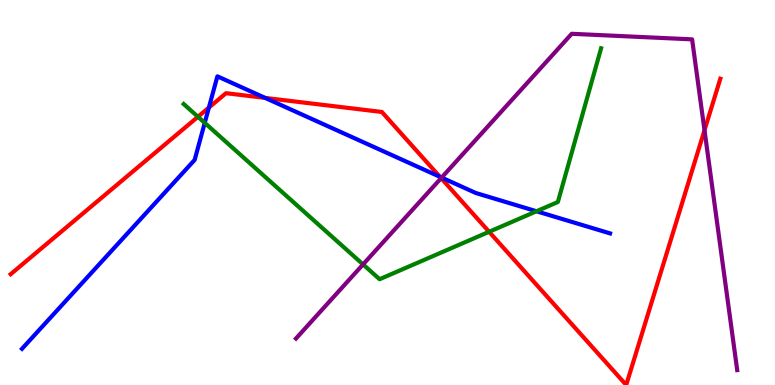[{'lines': ['blue', 'red'], 'intersections': [{'x': 2.7, 'y': 7.21}, {'x': 3.42, 'y': 7.46}, {'x': 5.68, 'y': 5.41}]}, {'lines': ['green', 'red'], 'intersections': [{'x': 2.55, 'y': 6.97}, {'x': 6.31, 'y': 3.98}]}, {'lines': ['purple', 'red'], 'intersections': [{'x': 5.69, 'y': 5.37}, {'x': 9.09, 'y': 6.62}]}, {'lines': ['blue', 'green'], 'intersections': [{'x': 2.64, 'y': 6.81}, {'x': 6.92, 'y': 4.51}]}, {'lines': ['blue', 'purple'], 'intersections': [{'x': 5.7, 'y': 5.39}]}, {'lines': ['green', 'purple'], 'intersections': [{'x': 4.68, 'y': 3.13}]}]